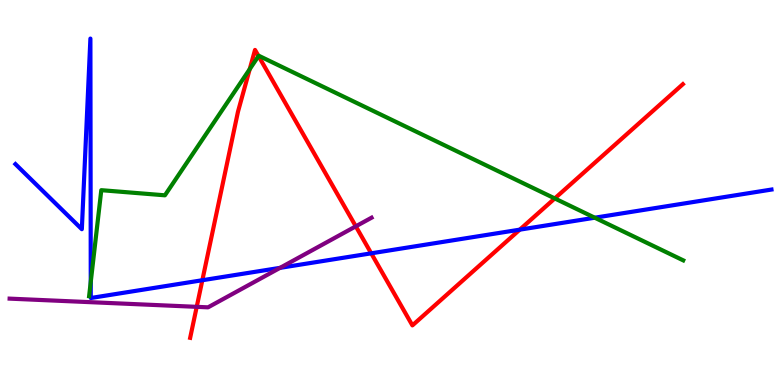[{'lines': ['blue', 'red'], 'intersections': [{'x': 2.61, 'y': 2.72}, {'x': 4.79, 'y': 3.42}, {'x': 6.71, 'y': 4.03}]}, {'lines': ['green', 'red'], 'intersections': [{'x': 3.22, 'y': 8.2}, {'x': 3.34, 'y': 8.54}, {'x': 7.16, 'y': 4.85}]}, {'lines': ['purple', 'red'], 'intersections': [{'x': 2.54, 'y': 2.03}, {'x': 4.59, 'y': 4.12}]}, {'lines': ['blue', 'green'], 'intersections': [{'x': 1.17, 'y': 2.68}, {'x': 7.67, 'y': 4.35}]}, {'lines': ['blue', 'purple'], 'intersections': [{'x': 3.61, 'y': 3.04}]}, {'lines': ['green', 'purple'], 'intersections': []}]